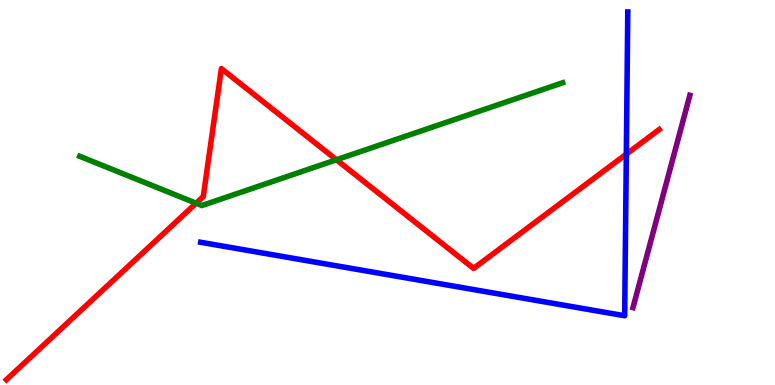[{'lines': ['blue', 'red'], 'intersections': [{'x': 8.08, 'y': 6.0}]}, {'lines': ['green', 'red'], 'intersections': [{'x': 2.53, 'y': 4.72}, {'x': 4.34, 'y': 5.85}]}, {'lines': ['purple', 'red'], 'intersections': []}, {'lines': ['blue', 'green'], 'intersections': []}, {'lines': ['blue', 'purple'], 'intersections': []}, {'lines': ['green', 'purple'], 'intersections': []}]